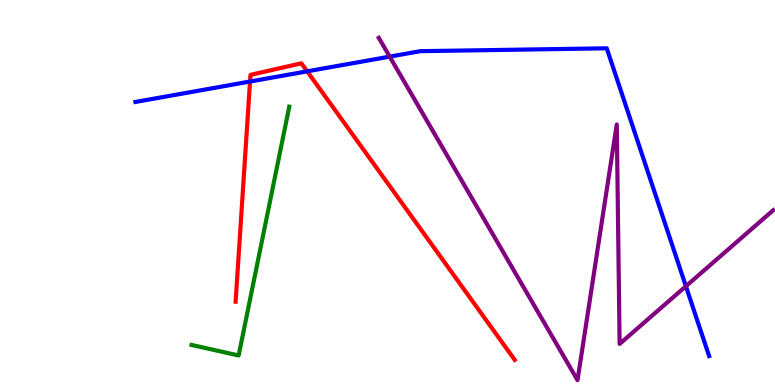[{'lines': ['blue', 'red'], 'intersections': [{'x': 3.23, 'y': 7.88}, {'x': 3.96, 'y': 8.15}]}, {'lines': ['green', 'red'], 'intersections': []}, {'lines': ['purple', 'red'], 'intersections': []}, {'lines': ['blue', 'green'], 'intersections': []}, {'lines': ['blue', 'purple'], 'intersections': [{'x': 5.03, 'y': 8.53}, {'x': 8.85, 'y': 2.57}]}, {'lines': ['green', 'purple'], 'intersections': []}]